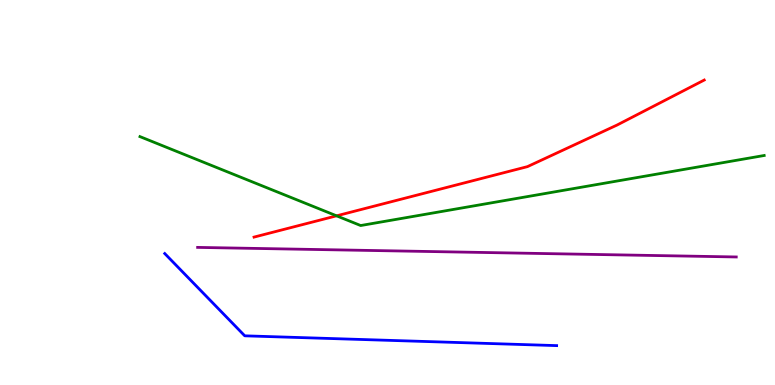[{'lines': ['blue', 'red'], 'intersections': []}, {'lines': ['green', 'red'], 'intersections': [{'x': 4.34, 'y': 4.39}]}, {'lines': ['purple', 'red'], 'intersections': []}, {'lines': ['blue', 'green'], 'intersections': []}, {'lines': ['blue', 'purple'], 'intersections': []}, {'lines': ['green', 'purple'], 'intersections': []}]